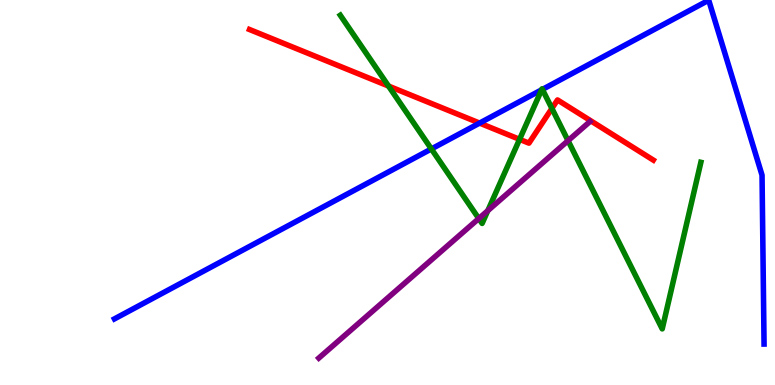[{'lines': ['blue', 'red'], 'intersections': [{'x': 6.19, 'y': 6.8}]}, {'lines': ['green', 'red'], 'intersections': [{'x': 5.01, 'y': 7.77}, {'x': 6.7, 'y': 6.38}, {'x': 7.12, 'y': 7.18}]}, {'lines': ['purple', 'red'], 'intersections': []}, {'lines': ['blue', 'green'], 'intersections': [{'x': 5.57, 'y': 6.13}, {'x': 6.99, 'y': 7.67}, {'x': 7.0, 'y': 7.68}]}, {'lines': ['blue', 'purple'], 'intersections': []}, {'lines': ['green', 'purple'], 'intersections': [{'x': 6.18, 'y': 4.32}, {'x': 6.29, 'y': 4.53}, {'x': 7.33, 'y': 6.35}]}]